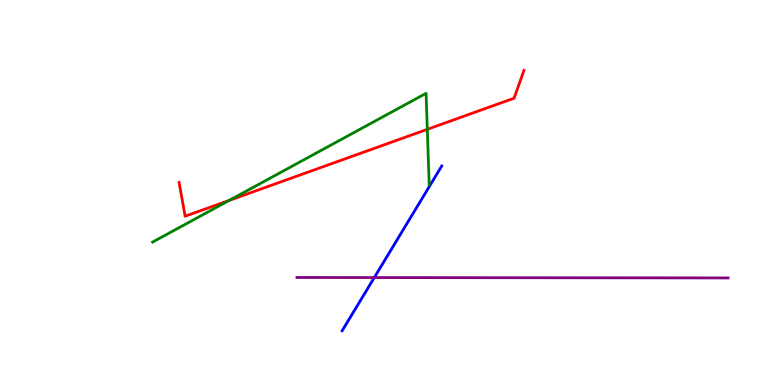[{'lines': ['blue', 'red'], 'intersections': []}, {'lines': ['green', 'red'], 'intersections': [{'x': 2.96, 'y': 4.79}, {'x': 5.51, 'y': 6.64}]}, {'lines': ['purple', 'red'], 'intersections': []}, {'lines': ['blue', 'green'], 'intersections': []}, {'lines': ['blue', 'purple'], 'intersections': [{'x': 4.83, 'y': 2.79}]}, {'lines': ['green', 'purple'], 'intersections': []}]